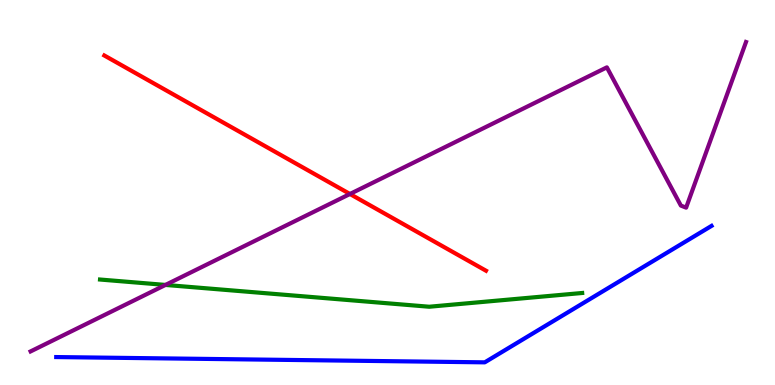[{'lines': ['blue', 'red'], 'intersections': []}, {'lines': ['green', 'red'], 'intersections': []}, {'lines': ['purple', 'red'], 'intersections': [{'x': 4.52, 'y': 4.96}]}, {'lines': ['blue', 'green'], 'intersections': []}, {'lines': ['blue', 'purple'], 'intersections': []}, {'lines': ['green', 'purple'], 'intersections': [{'x': 2.13, 'y': 2.6}]}]